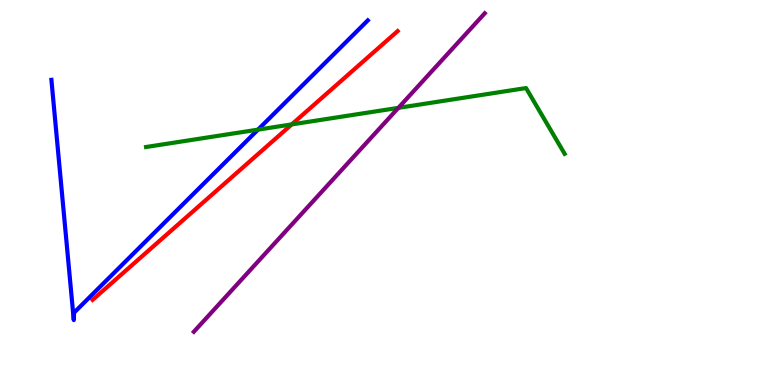[{'lines': ['blue', 'red'], 'intersections': []}, {'lines': ['green', 'red'], 'intersections': [{'x': 3.76, 'y': 6.77}]}, {'lines': ['purple', 'red'], 'intersections': []}, {'lines': ['blue', 'green'], 'intersections': [{'x': 3.33, 'y': 6.63}]}, {'lines': ['blue', 'purple'], 'intersections': []}, {'lines': ['green', 'purple'], 'intersections': [{'x': 5.14, 'y': 7.2}]}]